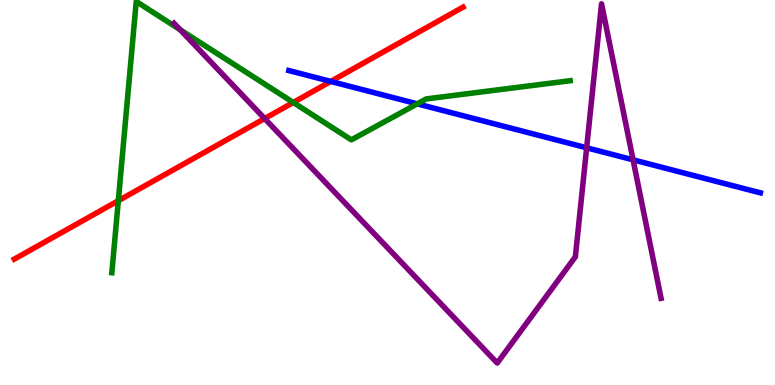[{'lines': ['blue', 'red'], 'intersections': [{'x': 4.27, 'y': 7.88}]}, {'lines': ['green', 'red'], 'intersections': [{'x': 1.53, 'y': 4.79}, {'x': 3.78, 'y': 7.34}]}, {'lines': ['purple', 'red'], 'intersections': [{'x': 3.41, 'y': 6.92}]}, {'lines': ['blue', 'green'], 'intersections': [{'x': 5.38, 'y': 7.3}]}, {'lines': ['blue', 'purple'], 'intersections': [{'x': 7.57, 'y': 6.16}, {'x': 8.17, 'y': 5.85}]}, {'lines': ['green', 'purple'], 'intersections': [{'x': 2.33, 'y': 9.23}]}]